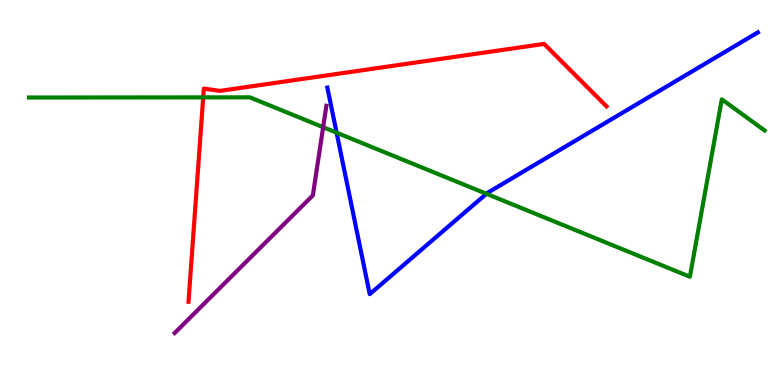[{'lines': ['blue', 'red'], 'intersections': []}, {'lines': ['green', 'red'], 'intersections': [{'x': 2.62, 'y': 7.47}]}, {'lines': ['purple', 'red'], 'intersections': []}, {'lines': ['blue', 'green'], 'intersections': [{'x': 4.34, 'y': 6.55}, {'x': 6.28, 'y': 4.97}]}, {'lines': ['blue', 'purple'], 'intersections': []}, {'lines': ['green', 'purple'], 'intersections': [{'x': 4.17, 'y': 6.7}]}]